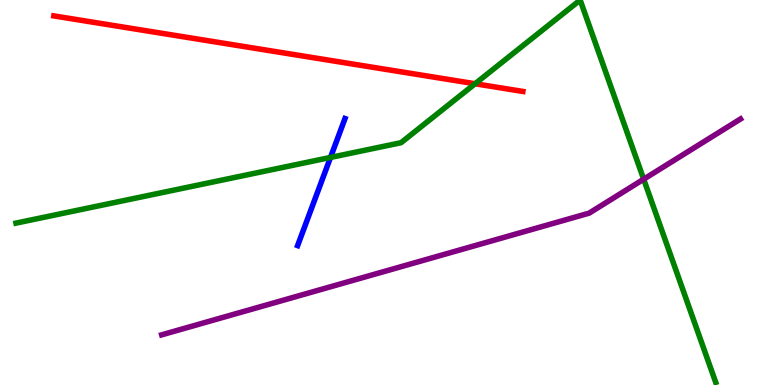[{'lines': ['blue', 'red'], 'intersections': []}, {'lines': ['green', 'red'], 'intersections': [{'x': 6.13, 'y': 7.82}]}, {'lines': ['purple', 'red'], 'intersections': []}, {'lines': ['blue', 'green'], 'intersections': [{'x': 4.26, 'y': 5.91}]}, {'lines': ['blue', 'purple'], 'intersections': []}, {'lines': ['green', 'purple'], 'intersections': [{'x': 8.31, 'y': 5.35}]}]